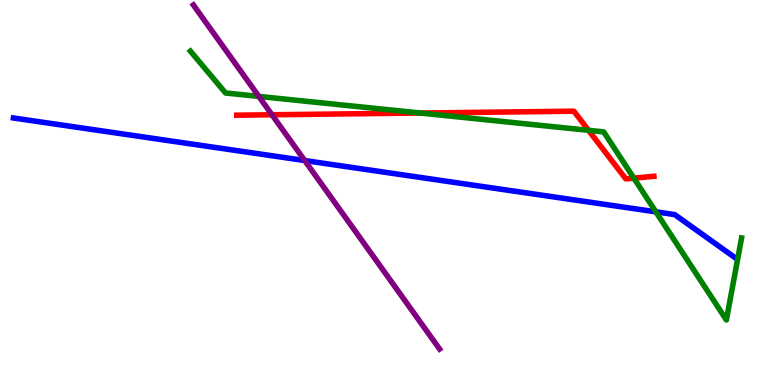[{'lines': ['blue', 'red'], 'intersections': []}, {'lines': ['green', 'red'], 'intersections': [{'x': 5.42, 'y': 7.06}, {'x': 7.59, 'y': 6.62}, {'x': 8.18, 'y': 5.37}]}, {'lines': ['purple', 'red'], 'intersections': [{'x': 3.51, 'y': 7.02}]}, {'lines': ['blue', 'green'], 'intersections': [{'x': 8.46, 'y': 4.5}]}, {'lines': ['blue', 'purple'], 'intersections': [{'x': 3.93, 'y': 5.83}]}, {'lines': ['green', 'purple'], 'intersections': [{'x': 3.34, 'y': 7.5}]}]